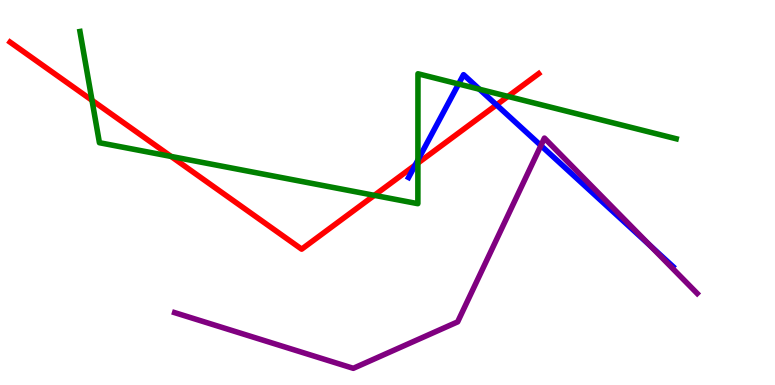[{'lines': ['blue', 'red'], 'intersections': [{'x': 5.36, 'y': 5.71}, {'x': 6.41, 'y': 7.28}]}, {'lines': ['green', 'red'], 'intersections': [{'x': 1.19, 'y': 7.39}, {'x': 2.21, 'y': 5.94}, {'x': 4.83, 'y': 4.93}, {'x': 5.39, 'y': 5.76}, {'x': 6.55, 'y': 7.5}]}, {'lines': ['purple', 'red'], 'intersections': []}, {'lines': ['blue', 'green'], 'intersections': [{'x': 5.39, 'y': 5.84}, {'x': 5.92, 'y': 7.82}, {'x': 6.19, 'y': 7.68}]}, {'lines': ['blue', 'purple'], 'intersections': [{'x': 6.98, 'y': 6.22}, {'x': 8.39, 'y': 3.62}]}, {'lines': ['green', 'purple'], 'intersections': []}]